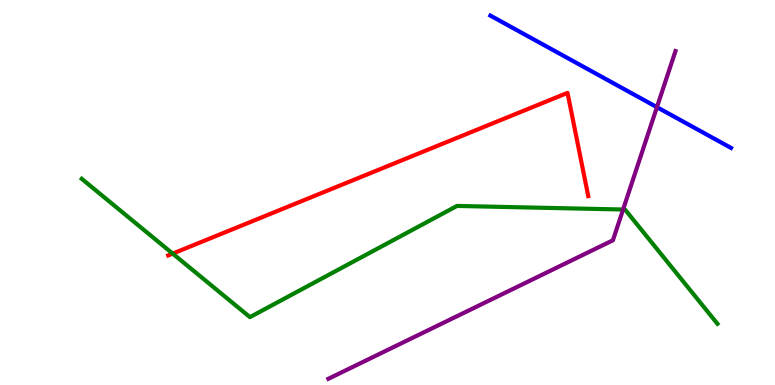[{'lines': ['blue', 'red'], 'intersections': []}, {'lines': ['green', 'red'], 'intersections': [{'x': 2.23, 'y': 3.41}]}, {'lines': ['purple', 'red'], 'intersections': []}, {'lines': ['blue', 'green'], 'intersections': []}, {'lines': ['blue', 'purple'], 'intersections': [{'x': 8.48, 'y': 7.22}]}, {'lines': ['green', 'purple'], 'intersections': [{'x': 8.04, 'y': 4.56}]}]